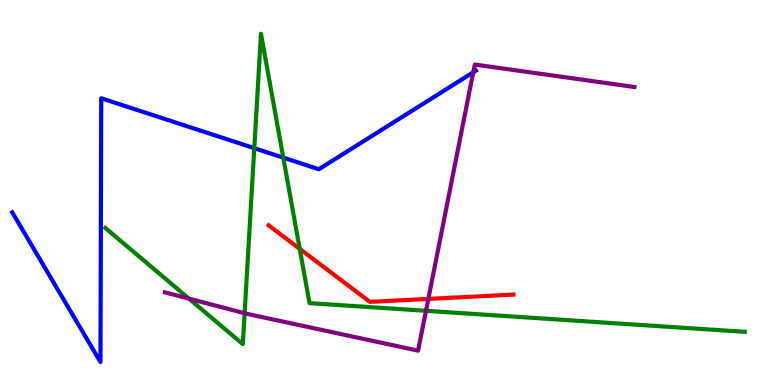[{'lines': ['blue', 'red'], 'intersections': []}, {'lines': ['green', 'red'], 'intersections': [{'x': 3.87, 'y': 3.54}]}, {'lines': ['purple', 'red'], 'intersections': [{'x': 5.53, 'y': 2.24}]}, {'lines': ['blue', 'green'], 'intersections': [{'x': 3.28, 'y': 6.15}, {'x': 3.66, 'y': 5.91}]}, {'lines': ['blue', 'purple'], 'intersections': [{'x': 6.11, 'y': 8.12}]}, {'lines': ['green', 'purple'], 'intersections': [{'x': 2.44, 'y': 2.24}, {'x': 3.16, 'y': 1.86}, {'x': 5.5, 'y': 1.93}]}]